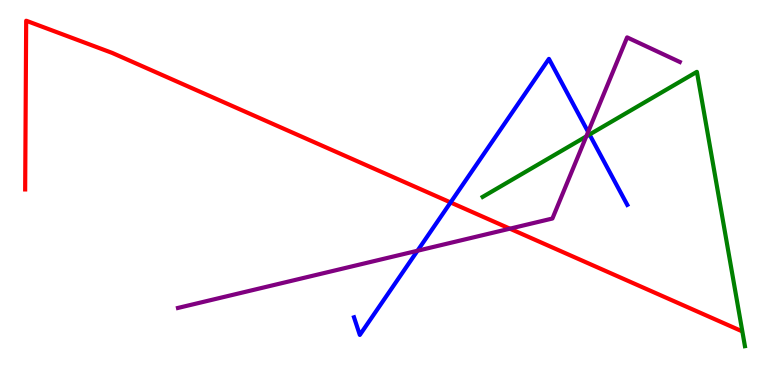[{'lines': ['blue', 'red'], 'intersections': [{'x': 5.81, 'y': 4.74}]}, {'lines': ['green', 'red'], 'intersections': []}, {'lines': ['purple', 'red'], 'intersections': [{'x': 6.58, 'y': 4.06}]}, {'lines': ['blue', 'green'], 'intersections': [{'x': 7.61, 'y': 6.51}]}, {'lines': ['blue', 'purple'], 'intersections': [{'x': 5.39, 'y': 3.49}, {'x': 7.59, 'y': 6.57}]}, {'lines': ['green', 'purple'], 'intersections': [{'x': 7.56, 'y': 6.46}]}]